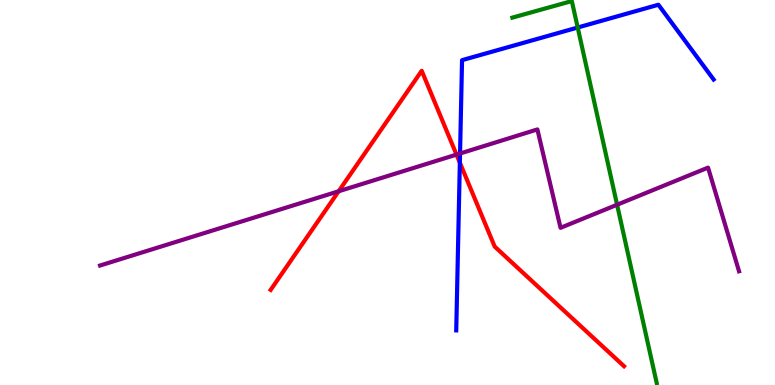[{'lines': ['blue', 'red'], 'intersections': [{'x': 5.93, 'y': 5.77}]}, {'lines': ['green', 'red'], 'intersections': []}, {'lines': ['purple', 'red'], 'intersections': [{'x': 4.37, 'y': 5.03}, {'x': 5.89, 'y': 5.98}]}, {'lines': ['blue', 'green'], 'intersections': [{'x': 7.45, 'y': 9.29}]}, {'lines': ['blue', 'purple'], 'intersections': [{'x': 5.94, 'y': 6.01}]}, {'lines': ['green', 'purple'], 'intersections': [{'x': 7.96, 'y': 4.68}]}]